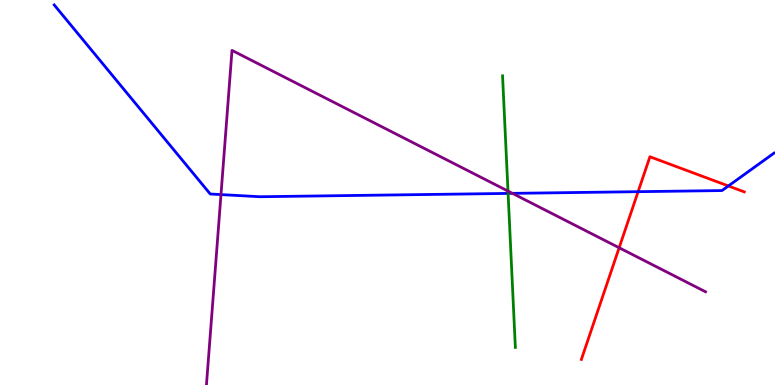[{'lines': ['blue', 'red'], 'intersections': [{'x': 8.23, 'y': 5.02}, {'x': 9.4, 'y': 5.17}]}, {'lines': ['green', 'red'], 'intersections': []}, {'lines': ['purple', 'red'], 'intersections': [{'x': 7.99, 'y': 3.57}]}, {'lines': ['blue', 'green'], 'intersections': [{'x': 6.56, 'y': 4.98}]}, {'lines': ['blue', 'purple'], 'intersections': [{'x': 2.85, 'y': 4.95}, {'x': 6.61, 'y': 4.98}]}, {'lines': ['green', 'purple'], 'intersections': [{'x': 6.55, 'y': 5.04}]}]